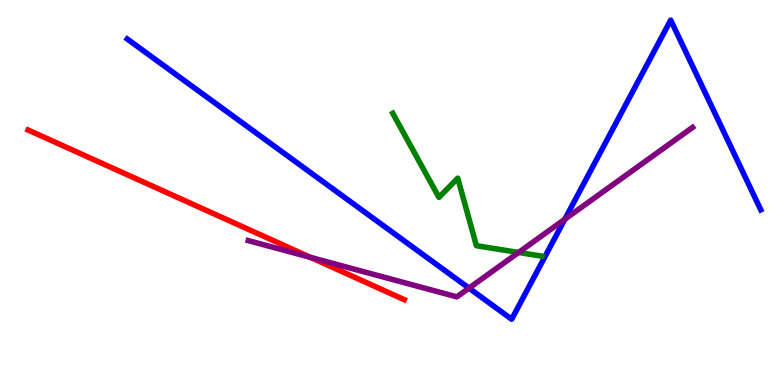[{'lines': ['blue', 'red'], 'intersections': []}, {'lines': ['green', 'red'], 'intersections': []}, {'lines': ['purple', 'red'], 'intersections': [{'x': 4.01, 'y': 3.31}]}, {'lines': ['blue', 'green'], 'intersections': []}, {'lines': ['blue', 'purple'], 'intersections': [{'x': 6.05, 'y': 2.52}, {'x': 7.29, 'y': 4.31}]}, {'lines': ['green', 'purple'], 'intersections': [{'x': 6.69, 'y': 3.44}]}]